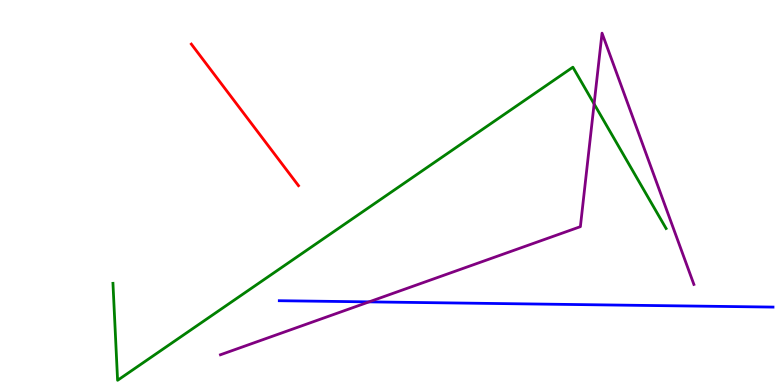[{'lines': ['blue', 'red'], 'intersections': []}, {'lines': ['green', 'red'], 'intersections': []}, {'lines': ['purple', 'red'], 'intersections': []}, {'lines': ['blue', 'green'], 'intersections': []}, {'lines': ['blue', 'purple'], 'intersections': [{'x': 4.76, 'y': 2.16}]}, {'lines': ['green', 'purple'], 'intersections': [{'x': 7.67, 'y': 7.3}]}]